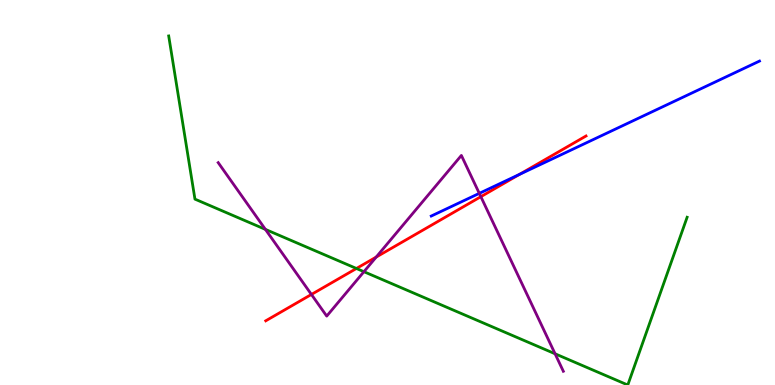[{'lines': ['blue', 'red'], 'intersections': [{'x': 6.7, 'y': 5.47}]}, {'lines': ['green', 'red'], 'intersections': [{'x': 4.6, 'y': 3.03}]}, {'lines': ['purple', 'red'], 'intersections': [{'x': 4.02, 'y': 2.35}, {'x': 4.85, 'y': 3.32}, {'x': 6.2, 'y': 4.89}]}, {'lines': ['blue', 'green'], 'intersections': []}, {'lines': ['blue', 'purple'], 'intersections': [{'x': 6.18, 'y': 4.98}]}, {'lines': ['green', 'purple'], 'intersections': [{'x': 3.42, 'y': 4.04}, {'x': 4.7, 'y': 2.94}, {'x': 7.16, 'y': 0.811}]}]